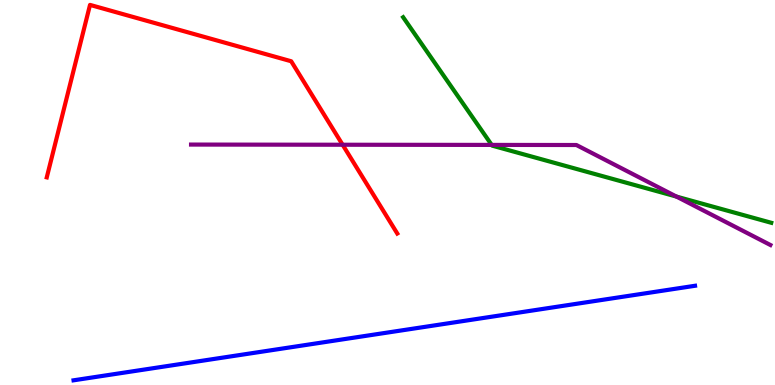[{'lines': ['blue', 'red'], 'intersections': []}, {'lines': ['green', 'red'], 'intersections': []}, {'lines': ['purple', 'red'], 'intersections': [{'x': 4.42, 'y': 6.24}]}, {'lines': ['blue', 'green'], 'intersections': []}, {'lines': ['blue', 'purple'], 'intersections': []}, {'lines': ['green', 'purple'], 'intersections': [{'x': 6.34, 'y': 6.24}, {'x': 8.73, 'y': 4.89}]}]